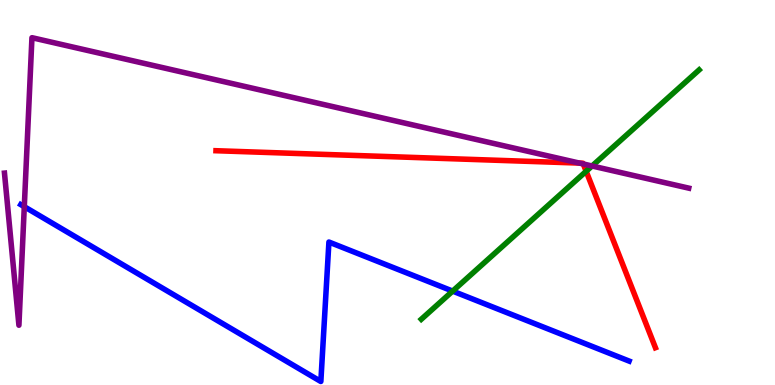[{'lines': ['blue', 'red'], 'intersections': []}, {'lines': ['green', 'red'], 'intersections': [{'x': 7.56, 'y': 5.55}]}, {'lines': ['purple', 'red'], 'intersections': [{'x': 7.48, 'y': 5.76}, {'x': 7.53, 'y': 5.74}]}, {'lines': ['blue', 'green'], 'intersections': [{'x': 5.84, 'y': 2.44}]}, {'lines': ['blue', 'purple'], 'intersections': [{'x': 0.313, 'y': 4.63}]}, {'lines': ['green', 'purple'], 'intersections': [{'x': 7.64, 'y': 5.69}]}]